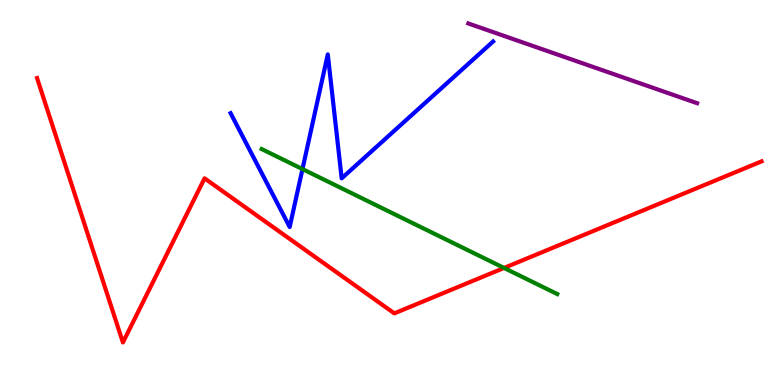[{'lines': ['blue', 'red'], 'intersections': []}, {'lines': ['green', 'red'], 'intersections': [{'x': 6.5, 'y': 3.04}]}, {'lines': ['purple', 'red'], 'intersections': []}, {'lines': ['blue', 'green'], 'intersections': [{'x': 3.9, 'y': 5.61}]}, {'lines': ['blue', 'purple'], 'intersections': []}, {'lines': ['green', 'purple'], 'intersections': []}]